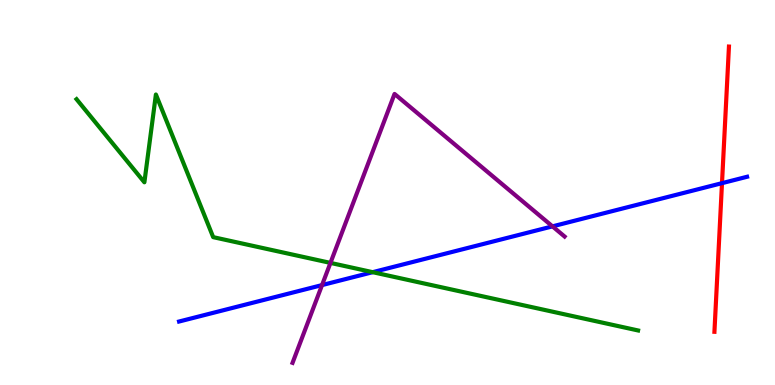[{'lines': ['blue', 'red'], 'intersections': [{'x': 9.32, 'y': 5.24}]}, {'lines': ['green', 'red'], 'intersections': []}, {'lines': ['purple', 'red'], 'intersections': []}, {'lines': ['blue', 'green'], 'intersections': [{'x': 4.81, 'y': 2.93}]}, {'lines': ['blue', 'purple'], 'intersections': [{'x': 4.16, 'y': 2.6}, {'x': 7.13, 'y': 4.12}]}, {'lines': ['green', 'purple'], 'intersections': [{'x': 4.26, 'y': 3.17}]}]